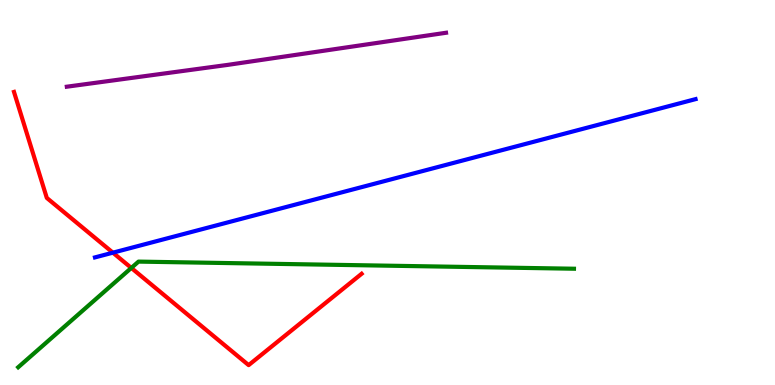[{'lines': ['blue', 'red'], 'intersections': [{'x': 1.46, 'y': 3.44}]}, {'lines': ['green', 'red'], 'intersections': [{'x': 1.69, 'y': 3.04}]}, {'lines': ['purple', 'red'], 'intersections': []}, {'lines': ['blue', 'green'], 'intersections': []}, {'lines': ['blue', 'purple'], 'intersections': []}, {'lines': ['green', 'purple'], 'intersections': []}]